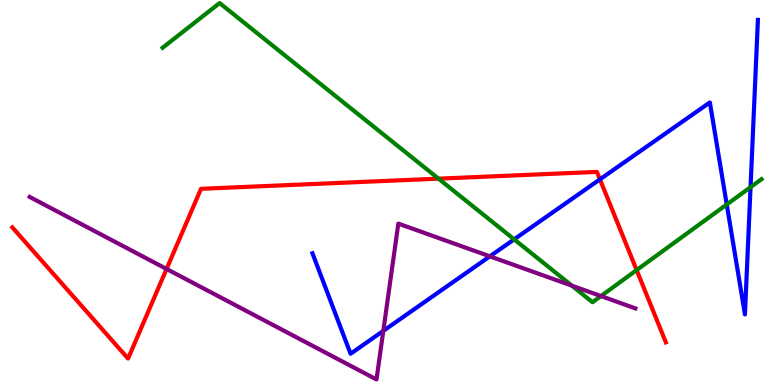[{'lines': ['blue', 'red'], 'intersections': [{'x': 7.74, 'y': 5.34}]}, {'lines': ['green', 'red'], 'intersections': [{'x': 5.66, 'y': 5.36}, {'x': 8.21, 'y': 2.98}]}, {'lines': ['purple', 'red'], 'intersections': [{'x': 2.15, 'y': 3.01}]}, {'lines': ['blue', 'green'], 'intersections': [{'x': 6.63, 'y': 3.78}, {'x': 9.38, 'y': 4.69}, {'x': 9.68, 'y': 5.14}]}, {'lines': ['blue', 'purple'], 'intersections': [{'x': 4.95, 'y': 1.41}, {'x': 6.32, 'y': 3.34}]}, {'lines': ['green', 'purple'], 'intersections': [{'x': 7.38, 'y': 2.58}, {'x': 7.75, 'y': 2.31}]}]